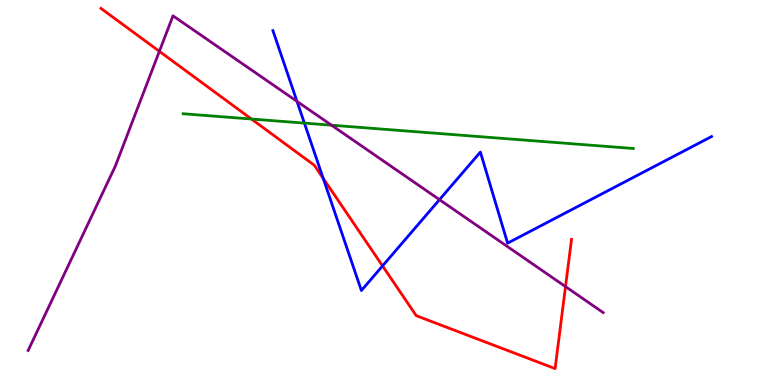[{'lines': ['blue', 'red'], 'intersections': [{'x': 4.17, 'y': 5.37}, {'x': 4.94, 'y': 3.09}]}, {'lines': ['green', 'red'], 'intersections': [{'x': 3.24, 'y': 6.91}]}, {'lines': ['purple', 'red'], 'intersections': [{'x': 2.06, 'y': 8.67}, {'x': 7.3, 'y': 2.56}]}, {'lines': ['blue', 'green'], 'intersections': [{'x': 3.93, 'y': 6.8}]}, {'lines': ['blue', 'purple'], 'intersections': [{'x': 3.83, 'y': 7.37}, {'x': 5.67, 'y': 4.81}]}, {'lines': ['green', 'purple'], 'intersections': [{'x': 4.28, 'y': 6.75}]}]